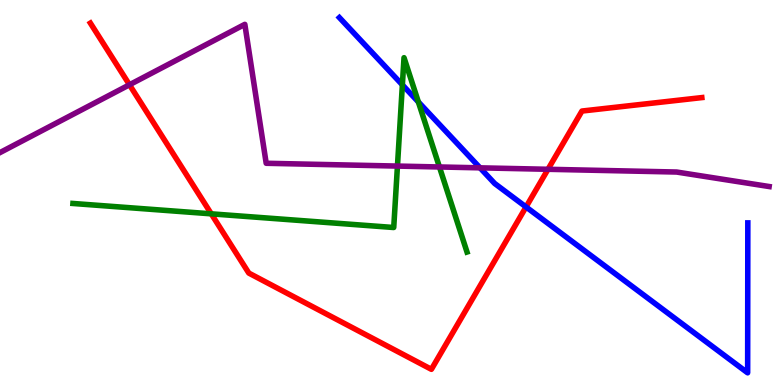[{'lines': ['blue', 'red'], 'intersections': [{'x': 6.79, 'y': 4.62}]}, {'lines': ['green', 'red'], 'intersections': [{'x': 2.73, 'y': 4.45}]}, {'lines': ['purple', 'red'], 'intersections': [{'x': 1.67, 'y': 7.8}, {'x': 7.07, 'y': 5.6}]}, {'lines': ['blue', 'green'], 'intersections': [{'x': 5.19, 'y': 7.8}, {'x': 5.4, 'y': 7.35}]}, {'lines': ['blue', 'purple'], 'intersections': [{'x': 6.19, 'y': 5.64}]}, {'lines': ['green', 'purple'], 'intersections': [{'x': 5.13, 'y': 5.69}, {'x': 5.67, 'y': 5.66}]}]